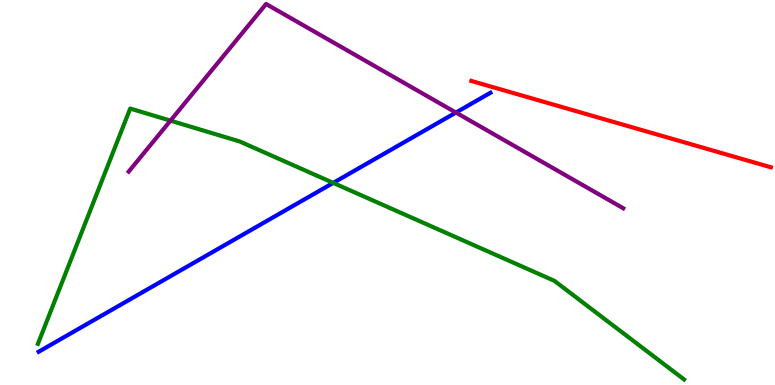[{'lines': ['blue', 'red'], 'intersections': []}, {'lines': ['green', 'red'], 'intersections': []}, {'lines': ['purple', 'red'], 'intersections': []}, {'lines': ['blue', 'green'], 'intersections': [{'x': 4.3, 'y': 5.25}]}, {'lines': ['blue', 'purple'], 'intersections': [{'x': 5.88, 'y': 7.08}]}, {'lines': ['green', 'purple'], 'intersections': [{'x': 2.2, 'y': 6.87}]}]